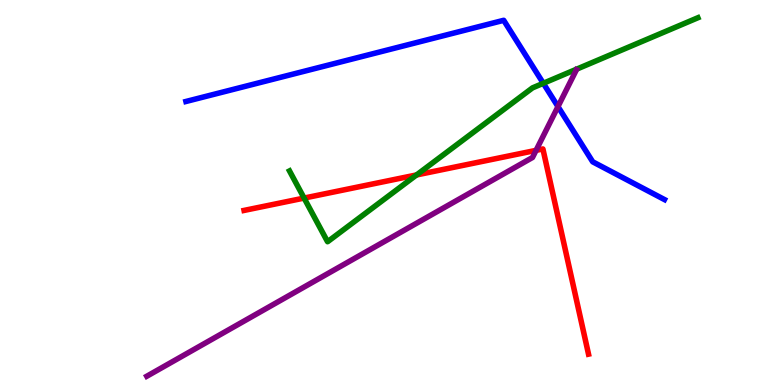[{'lines': ['blue', 'red'], 'intersections': []}, {'lines': ['green', 'red'], 'intersections': [{'x': 3.92, 'y': 4.86}, {'x': 5.37, 'y': 5.46}]}, {'lines': ['purple', 'red'], 'intersections': [{'x': 6.92, 'y': 6.09}]}, {'lines': ['blue', 'green'], 'intersections': [{'x': 7.01, 'y': 7.84}]}, {'lines': ['blue', 'purple'], 'intersections': [{'x': 7.2, 'y': 7.23}]}, {'lines': ['green', 'purple'], 'intersections': []}]